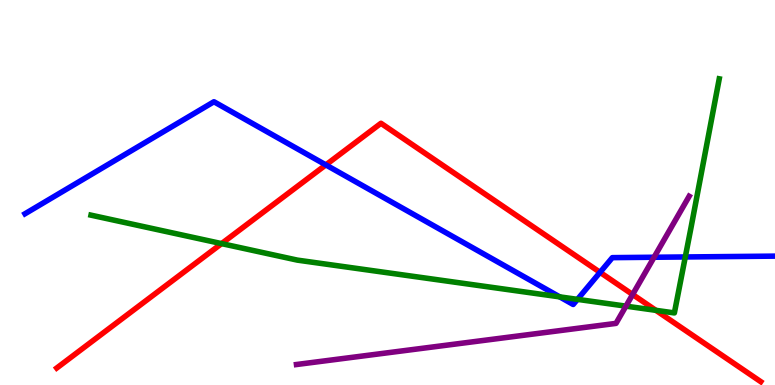[{'lines': ['blue', 'red'], 'intersections': [{'x': 4.2, 'y': 5.72}, {'x': 7.74, 'y': 2.93}]}, {'lines': ['green', 'red'], 'intersections': [{'x': 2.86, 'y': 3.67}, {'x': 8.46, 'y': 1.94}]}, {'lines': ['purple', 'red'], 'intersections': [{'x': 8.16, 'y': 2.35}]}, {'lines': ['blue', 'green'], 'intersections': [{'x': 7.22, 'y': 2.29}, {'x': 7.45, 'y': 2.22}, {'x': 8.84, 'y': 3.33}]}, {'lines': ['blue', 'purple'], 'intersections': [{'x': 8.44, 'y': 3.32}]}, {'lines': ['green', 'purple'], 'intersections': [{'x': 8.08, 'y': 2.05}]}]